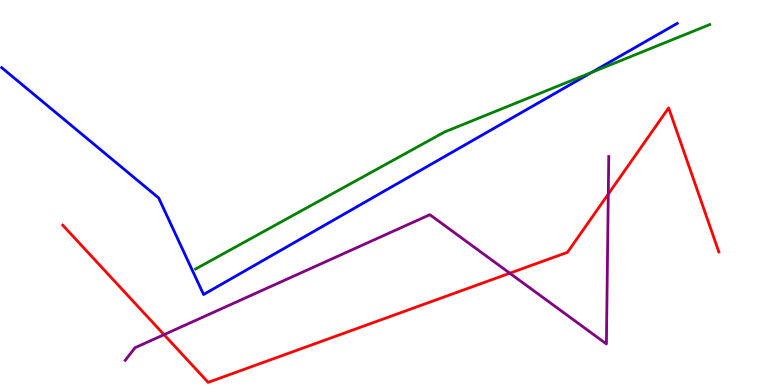[{'lines': ['blue', 'red'], 'intersections': []}, {'lines': ['green', 'red'], 'intersections': []}, {'lines': ['purple', 'red'], 'intersections': [{'x': 2.12, 'y': 1.31}, {'x': 6.58, 'y': 2.9}, {'x': 7.85, 'y': 4.96}]}, {'lines': ['blue', 'green'], 'intersections': [{'x': 7.63, 'y': 8.12}]}, {'lines': ['blue', 'purple'], 'intersections': []}, {'lines': ['green', 'purple'], 'intersections': []}]